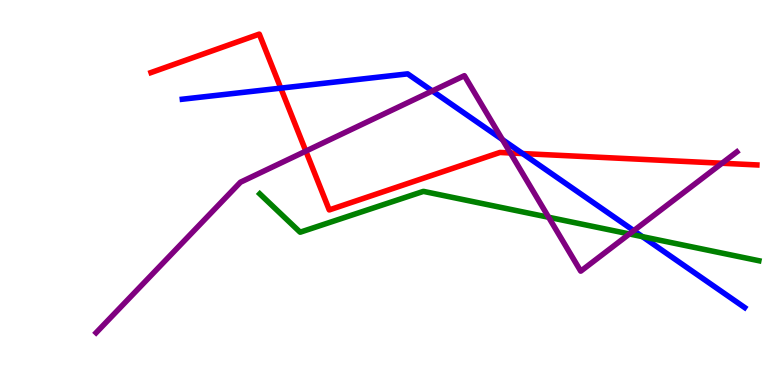[{'lines': ['blue', 'red'], 'intersections': [{'x': 3.62, 'y': 7.71}, {'x': 6.74, 'y': 6.01}]}, {'lines': ['green', 'red'], 'intersections': []}, {'lines': ['purple', 'red'], 'intersections': [{'x': 3.95, 'y': 6.08}, {'x': 6.59, 'y': 6.03}, {'x': 9.32, 'y': 5.76}]}, {'lines': ['blue', 'green'], 'intersections': [{'x': 8.29, 'y': 3.85}]}, {'lines': ['blue', 'purple'], 'intersections': [{'x': 5.58, 'y': 7.64}, {'x': 6.48, 'y': 6.38}, {'x': 8.18, 'y': 4.01}]}, {'lines': ['green', 'purple'], 'intersections': [{'x': 7.08, 'y': 4.36}, {'x': 8.12, 'y': 3.92}]}]